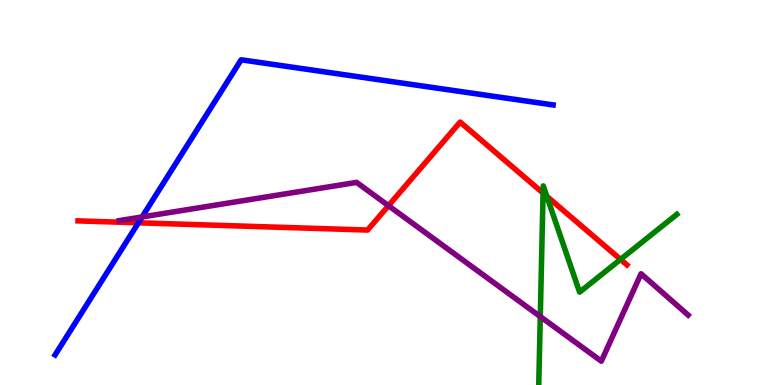[{'lines': ['blue', 'red'], 'intersections': [{'x': 1.79, 'y': 4.21}]}, {'lines': ['green', 'red'], 'intersections': [{'x': 7.01, 'y': 4.98}, {'x': 7.06, 'y': 4.9}, {'x': 8.01, 'y': 3.26}]}, {'lines': ['purple', 'red'], 'intersections': [{'x': 5.01, 'y': 4.66}]}, {'lines': ['blue', 'green'], 'intersections': []}, {'lines': ['blue', 'purple'], 'intersections': [{'x': 1.83, 'y': 4.36}]}, {'lines': ['green', 'purple'], 'intersections': [{'x': 6.97, 'y': 1.78}]}]